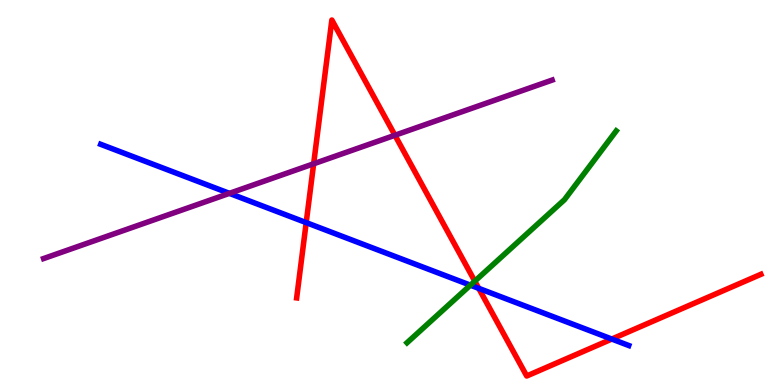[{'lines': ['blue', 'red'], 'intersections': [{'x': 3.95, 'y': 4.22}, {'x': 6.18, 'y': 2.51}, {'x': 7.89, 'y': 1.19}]}, {'lines': ['green', 'red'], 'intersections': [{'x': 6.13, 'y': 2.7}]}, {'lines': ['purple', 'red'], 'intersections': [{'x': 4.05, 'y': 5.75}, {'x': 5.1, 'y': 6.49}]}, {'lines': ['blue', 'green'], 'intersections': [{'x': 6.07, 'y': 2.59}]}, {'lines': ['blue', 'purple'], 'intersections': [{'x': 2.96, 'y': 4.98}]}, {'lines': ['green', 'purple'], 'intersections': []}]